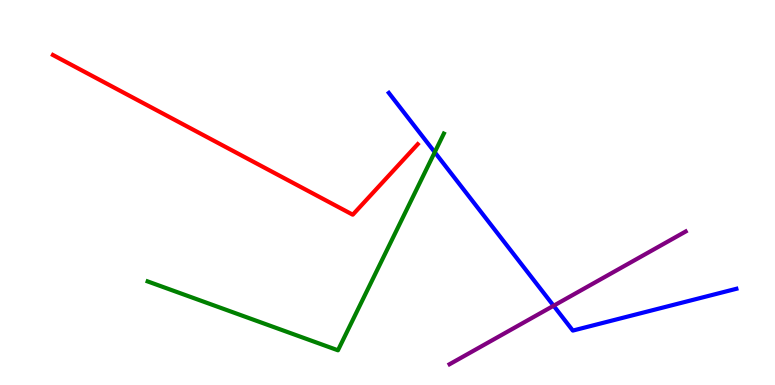[{'lines': ['blue', 'red'], 'intersections': []}, {'lines': ['green', 'red'], 'intersections': []}, {'lines': ['purple', 'red'], 'intersections': []}, {'lines': ['blue', 'green'], 'intersections': [{'x': 5.61, 'y': 6.05}]}, {'lines': ['blue', 'purple'], 'intersections': [{'x': 7.14, 'y': 2.06}]}, {'lines': ['green', 'purple'], 'intersections': []}]